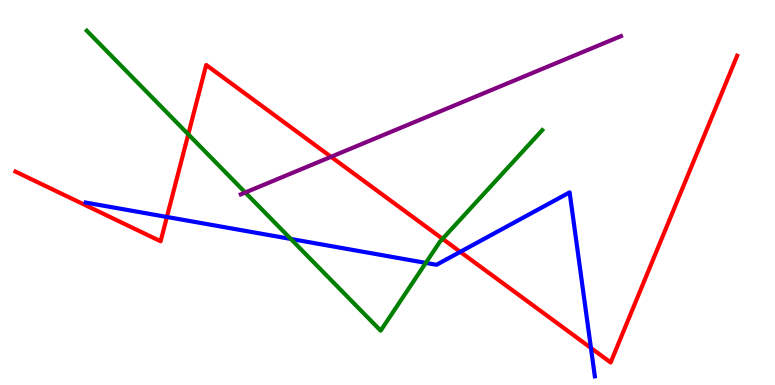[{'lines': ['blue', 'red'], 'intersections': [{'x': 2.15, 'y': 4.36}, {'x': 5.94, 'y': 3.46}, {'x': 7.63, 'y': 0.962}]}, {'lines': ['green', 'red'], 'intersections': [{'x': 2.43, 'y': 6.51}, {'x': 5.71, 'y': 3.8}]}, {'lines': ['purple', 'red'], 'intersections': [{'x': 4.27, 'y': 5.93}]}, {'lines': ['blue', 'green'], 'intersections': [{'x': 3.75, 'y': 3.79}, {'x': 5.49, 'y': 3.17}]}, {'lines': ['blue', 'purple'], 'intersections': []}, {'lines': ['green', 'purple'], 'intersections': [{'x': 3.16, 'y': 5.0}]}]